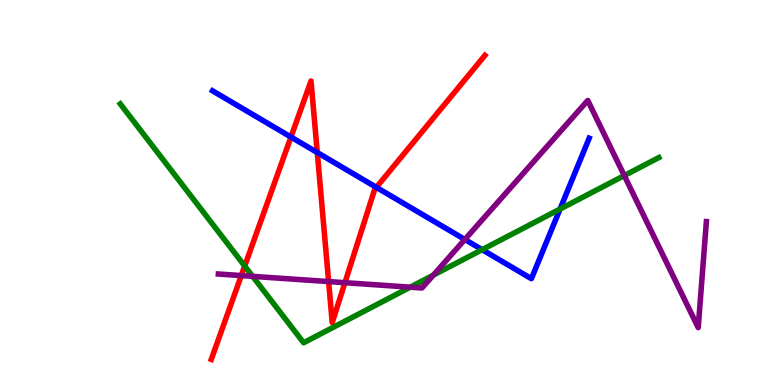[{'lines': ['blue', 'red'], 'intersections': [{'x': 3.75, 'y': 6.44}, {'x': 4.09, 'y': 6.04}, {'x': 4.86, 'y': 5.13}]}, {'lines': ['green', 'red'], 'intersections': [{'x': 3.16, 'y': 3.09}]}, {'lines': ['purple', 'red'], 'intersections': [{'x': 3.11, 'y': 2.84}, {'x': 4.24, 'y': 2.69}, {'x': 4.45, 'y': 2.66}]}, {'lines': ['blue', 'green'], 'intersections': [{'x': 6.22, 'y': 3.51}, {'x': 7.23, 'y': 4.57}]}, {'lines': ['blue', 'purple'], 'intersections': [{'x': 6.0, 'y': 3.78}]}, {'lines': ['green', 'purple'], 'intersections': [{'x': 3.26, 'y': 2.82}, {'x': 5.29, 'y': 2.54}, {'x': 5.59, 'y': 2.85}, {'x': 8.06, 'y': 5.44}]}]